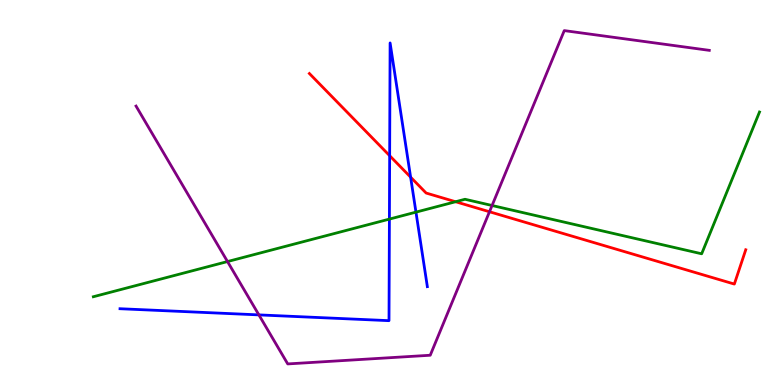[{'lines': ['blue', 'red'], 'intersections': [{'x': 5.03, 'y': 5.96}, {'x': 5.3, 'y': 5.4}]}, {'lines': ['green', 'red'], 'intersections': [{'x': 5.88, 'y': 4.76}]}, {'lines': ['purple', 'red'], 'intersections': [{'x': 6.32, 'y': 4.5}]}, {'lines': ['blue', 'green'], 'intersections': [{'x': 5.02, 'y': 4.31}, {'x': 5.37, 'y': 4.49}]}, {'lines': ['blue', 'purple'], 'intersections': [{'x': 3.34, 'y': 1.82}]}, {'lines': ['green', 'purple'], 'intersections': [{'x': 2.94, 'y': 3.21}, {'x': 6.35, 'y': 4.66}]}]